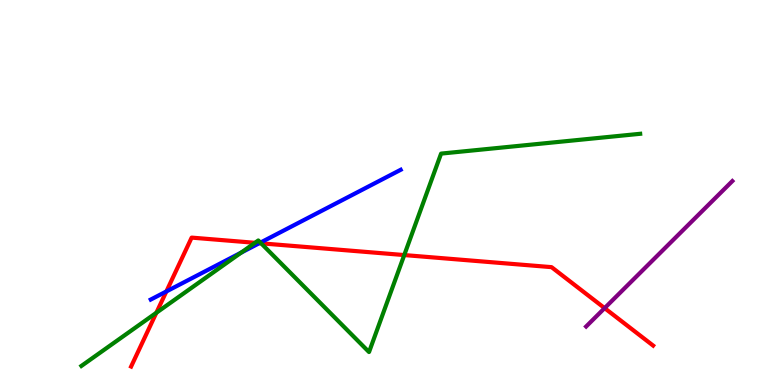[{'lines': ['blue', 'red'], 'intersections': [{'x': 2.15, 'y': 2.43}, {'x': 3.35, 'y': 3.68}]}, {'lines': ['green', 'red'], 'intersections': [{'x': 2.02, 'y': 1.88}, {'x': 3.29, 'y': 3.69}, {'x': 3.37, 'y': 3.68}, {'x': 5.22, 'y': 3.38}]}, {'lines': ['purple', 'red'], 'intersections': [{'x': 7.8, 'y': 2.0}]}, {'lines': ['blue', 'green'], 'intersections': [{'x': 3.11, 'y': 3.44}, {'x': 3.36, 'y': 3.7}]}, {'lines': ['blue', 'purple'], 'intersections': []}, {'lines': ['green', 'purple'], 'intersections': []}]